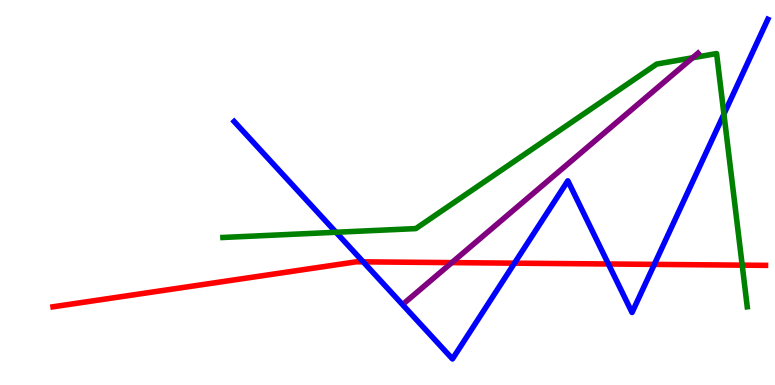[{'lines': ['blue', 'red'], 'intersections': [{'x': 4.69, 'y': 3.2}, {'x': 6.64, 'y': 3.16}, {'x': 7.85, 'y': 3.14}, {'x': 8.44, 'y': 3.13}]}, {'lines': ['green', 'red'], 'intersections': [{'x': 9.58, 'y': 3.11}]}, {'lines': ['purple', 'red'], 'intersections': [{'x': 5.83, 'y': 3.18}]}, {'lines': ['blue', 'green'], 'intersections': [{'x': 4.34, 'y': 3.97}, {'x': 9.34, 'y': 7.04}]}, {'lines': ['blue', 'purple'], 'intersections': []}, {'lines': ['green', 'purple'], 'intersections': [{'x': 8.94, 'y': 8.5}]}]